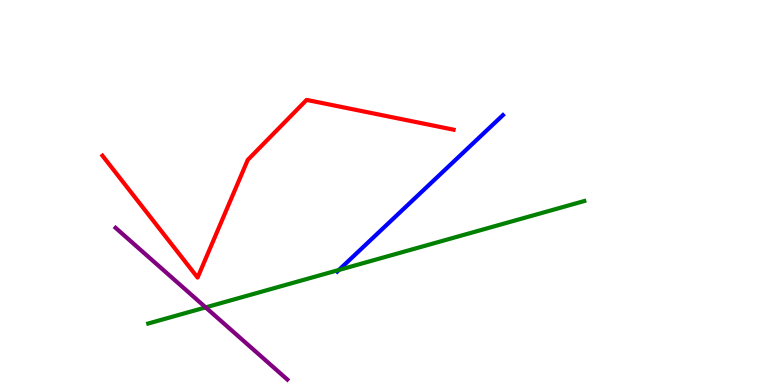[{'lines': ['blue', 'red'], 'intersections': []}, {'lines': ['green', 'red'], 'intersections': []}, {'lines': ['purple', 'red'], 'intersections': []}, {'lines': ['blue', 'green'], 'intersections': [{'x': 4.37, 'y': 2.99}]}, {'lines': ['blue', 'purple'], 'intersections': []}, {'lines': ['green', 'purple'], 'intersections': [{'x': 2.65, 'y': 2.02}]}]